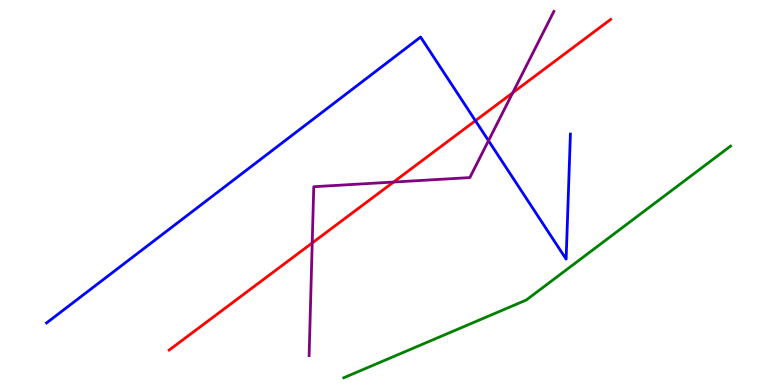[{'lines': ['blue', 'red'], 'intersections': [{'x': 6.13, 'y': 6.86}]}, {'lines': ['green', 'red'], 'intersections': []}, {'lines': ['purple', 'red'], 'intersections': [{'x': 4.03, 'y': 3.69}, {'x': 5.08, 'y': 5.27}, {'x': 6.62, 'y': 7.59}]}, {'lines': ['blue', 'green'], 'intersections': []}, {'lines': ['blue', 'purple'], 'intersections': [{'x': 6.3, 'y': 6.35}]}, {'lines': ['green', 'purple'], 'intersections': []}]